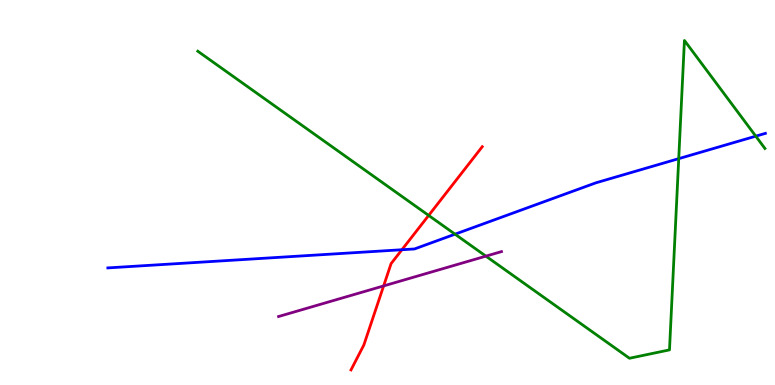[{'lines': ['blue', 'red'], 'intersections': [{'x': 5.19, 'y': 3.51}]}, {'lines': ['green', 'red'], 'intersections': [{'x': 5.53, 'y': 4.4}]}, {'lines': ['purple', 'red'], 'intersections': [{'x': 4.95, 'y': 2.57}]}, {'lines': ['blue', 'green'], 'intersections': [{'x': 5.87, 'y': 3.92}, {'x': 8.76, 'y': 5.88}, {'x': 9.75, 'y': 6.46}]}, {'lines': ['blue', 'purple'], 'intersections': []}, {'lines': ['green', 'purple'], 'intersections': [{'x': 6.27, 'y': 3.35}]}]